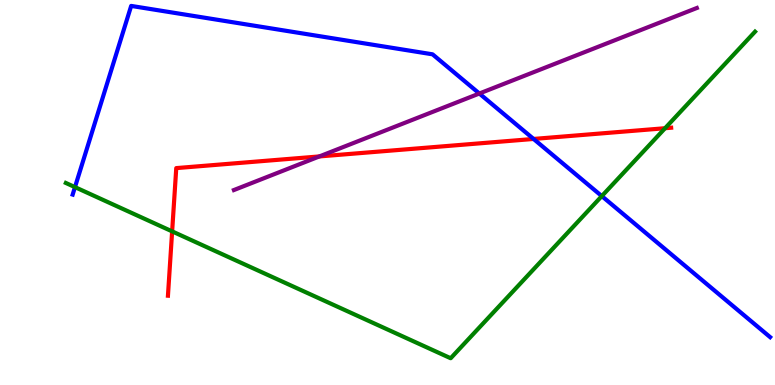[{'lines': ['blue', 'red'], 'intersections': [{'x': 6.88, 'y': 6.39}]}, {'lines': ['green', 'red'], 'intersections': [{'x': 2.22, 'y': 3.99}, {'x': 8.58, 'y': 6.67}]}, {'lines': ['purple', 'red'], 'intersections': [{'x': 4.12, 'y': 5.94}]}, {'lines': ['blue', 'green'], 'intersections': [{'x': 0.967, 'y': 5.14}, {'x': 7.77, 'y': 4.91}]}, {'lines': ['blue', 'purple'], 'intersections': [{'x': 6.19, 'y': 7.57}]}, {'lines': ['green', 'purple'], 'intersections': []}]